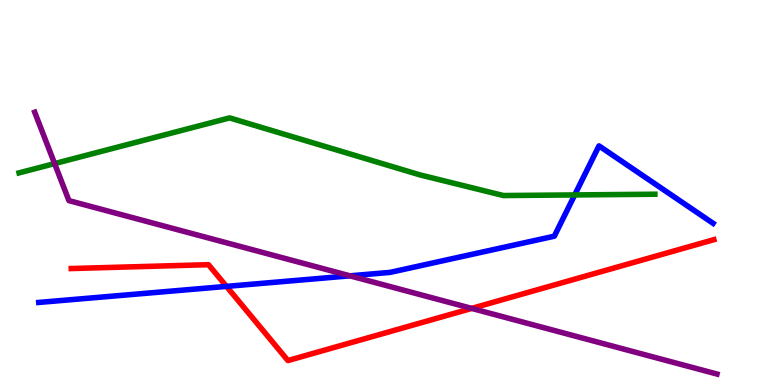[{'lines': ['blue', 'red'], 'intersections': [{'x': 2.92, 'y': 2.56}]}, {'lines': ['green', 'red'], 'intersections': []}, {'lines': ['purple', 'red'], 'intersections': [{'x': 6.09, 'y': 1.99}]}, {'lines': ['blue', 'green'], 'intersections': [{'x': 7.42, 'y': 4.94}]}, {'lines': ['blue', 'purple'], 'intersections': [{'x': 4.52, 'y': 2.84}]}, {'lines': ['green', 'purple'], 'intersections': [{'x': 0.705, 'y': 5.75}]}]